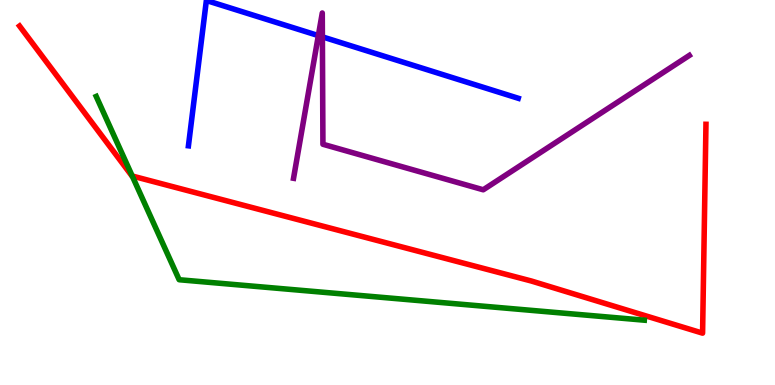[{'lines': ['blue', 'red'], 'intersections': []}, {'lines': ['green', 'red'], 'intersections': [{'x': 1.71, 'y': 5.43}]}, {'lines': ['purple', 'red'], 'intersections': []}, {'lines': ['blue', 'green'], 'intersections': []}, {'lines': ['blue', 'purple'], 'intersections': [{'x': 4.11, 'y': 9.08}, {'x': 4.16, 'y': 9.04}]}, {'lines': ['green', 'purple'], 'intersections': []}]